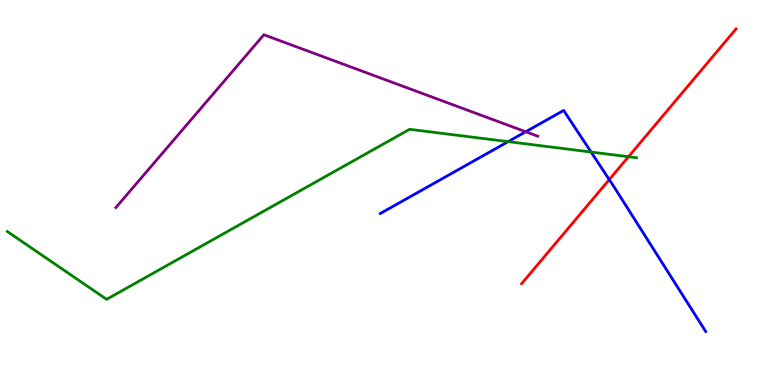[{'lines': ['blue', 'red'], 'intersections': [{'x': 7.86, 'y': 5.34}]}, {'lines': ['green', 'red'], 'intersections': [{'x': 8.11, 'y': 5.93}]}, {'lines': ['purple', 'red'], 'intersections': []}, {'lines': ['blue', 'green'], 'intersections': [{'x': 6.56, 'y': 6.32}, {'x': 7.63, 'y': 6.05}]}, {'lines': ['blue', 'purple'], 'intersections': [{'x': 6.78, 'y': 6.58}]}, {'lines': ['green', 'purple'], 'intersections': []}]